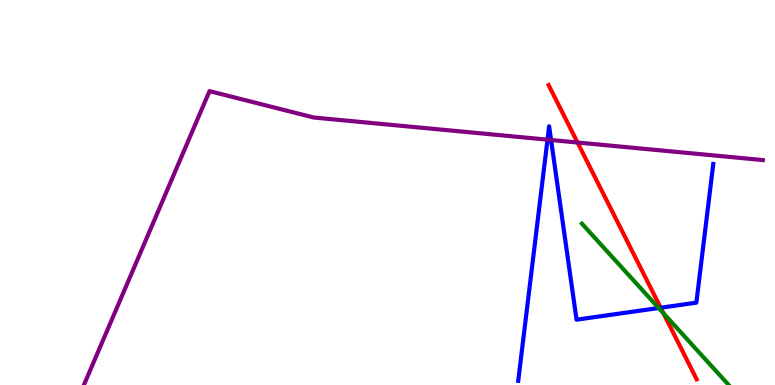[{'lines': ['blue', 'red'], 'intersections': [{'x': 8.52, 'y': 2.01}]}, {'lines': ['green', 'red'], 'intersections': [{'x': 8.56, 'y': 1.86}]}, {'lines': ['purple', 'red'], 'intersections': [{'x': 7.45, 'y': 6.3}]}, {'lines': ['blue', 'green'], 'intersections': [{'x': 8.5, 'y': 2.0}]}, {'lines': ['blue', 'purple'], 'intersections': [{'x': 7.06, 'y': 6.37}, {'x': 7.11, 'y': 6.36}]}, {'lines': ['green', 'purple'], 'intersections': []}]